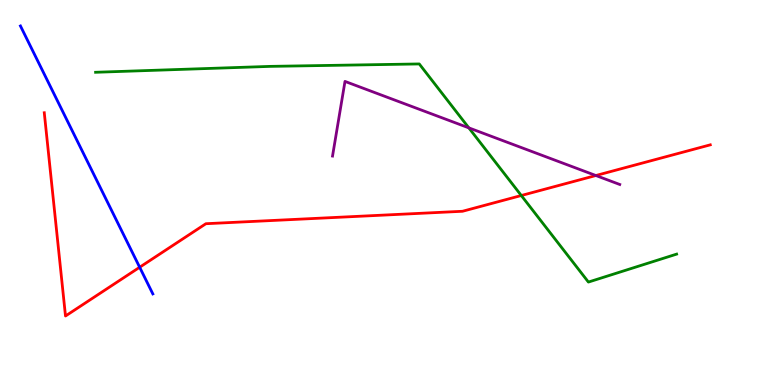[{'lines': ['blue', 'red'], 'intersections': [{'x': 1.8, 'y': 3.06}]}, {'lines': ['green', 'red'], 'intersections': [{'x': 6.73, 'y': 4.92}]}, {'lines': ['purple', 'red'], 'intersections': [{'x': 7.69, 'y': 5.44}]}, {'lines': ['blue', 'green'], 'intersections': []}, {'lines': ['blue', 'purple'], 'intersections': []}, {'lines': ['green', 'purple'], 'intersections': [{'x': 6.05, 'y': 6.68}]}]